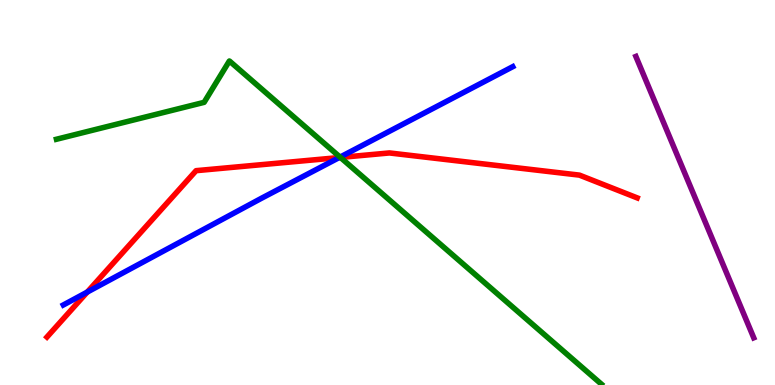[{'lines': ['blue', 'red'], 'intersections': [{'x': 1.13, 'y': 2.41}, {'x': 4.38, 'y': 5.91}]}, {'lines': ['green', 'red'], 'intersections': [{'x': 4.39, 'y': 5.91}]}, {'lines': ['purple', 'red'], 'intersections': []}, {'lines': ['blue', 'green'], 'intersections': [{'x': 4.39, 'y': 5.92}]}, {'lines': ['blue', 'purple'], 'intersections': []}, {'lines': ['green', 'purple'], 'intersections': []}]